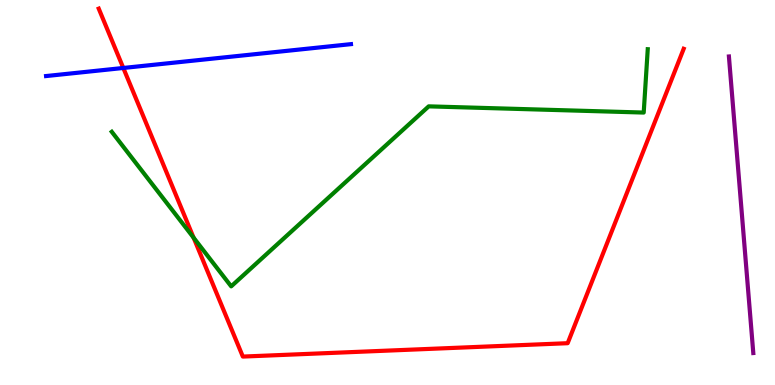[{'lines': ['blue', 'red'], 'intersections': [{'x': 1.59, 'y': 8.23}]}, {'lines': ['green', 'red'], 'intersections': [{'x': 2.5, 'y': 3.83}]}, {'lines': ['purple', 'red'], 'intersections': []}, {'lines': ['blue', 'green'], 'intersections': []}, {'lines': ['blue', 'purple'], 'intersections': []}, {'lines': ['green', 'purple'], 'intersections': []}]